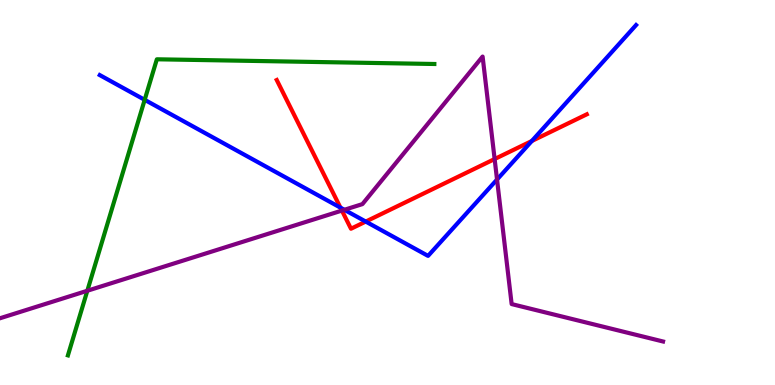[{'lines': ['blue', 'red'], 'intersections': [{'x': 4.39, 'y': 4.61}, {'x': 4.72, 'y': 4.24}, {'x': 6.86, 'y': 6.34}]}, {'lines': ['green', 'red'], 'intersections': []}, {'lines': ['purple', 'red'], 'intersections': [{'x': 4.41, 'y': 4.53}, {'x': 6.38, 'y': 5.87}]}, {'lines': ['blue', 'green'], 'intersections': [{'x': 1.87, 'y': 7.41}]}, {'lines': ['blue', 'purple'], 'intersections': [{'x': 4.44, 'y': 4.55}, {'x': 6.41, 'y': 5.34}]}, {'lines': ['green', 'purple'], 'intersections': [{'x': 1.13, 'y': 2.45}]}]